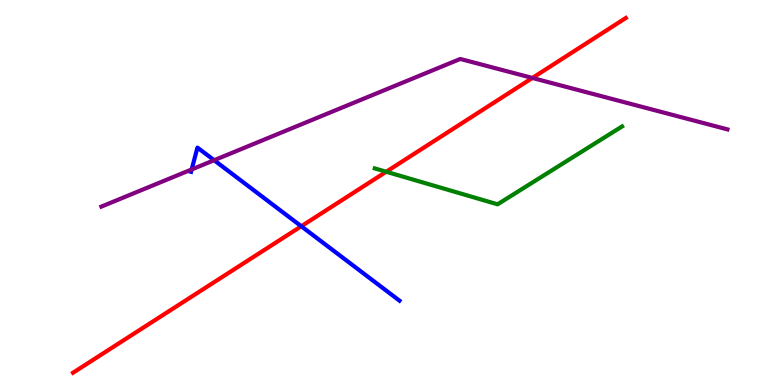[{'lines': ['blue', 'red'], 'intersections': [{'x': 3.89, 'y': 4.12}]}, {'lines': ['green', 'red'], 'intersections': [{'x': 4.98, 'y': 5.54}]}, {'lines': ['purple', 'red'], 'intersections': [{'x': 6.87, 'y': 7.97}]}, {'lines': ['blue', 'green'], 'intersections': []}, {'lines': ['blue', 'purple'], 'intersections': [{'x': 2.47, 'y': 5.6}, {'x': 2.76, 'y': 5.84}]}, {'lines': ['green', 'purple'], 'intersections': []}]